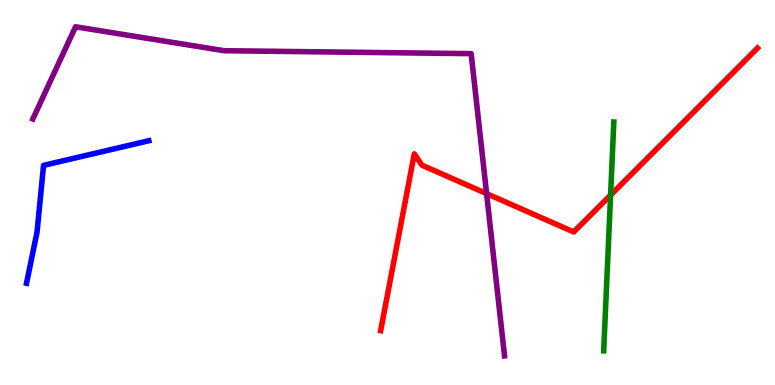[{'lines': ['blue', 'red'], 'intersections': []}, {'lines': ['green', 'red'], 'intersections': [{'x': 7.88, 'y': 4.93}]}, {'lines': ['purple', 'red'], 'intersections': [{'x': 6.28, 'y': 4.97}]}, {'lines': ['blue', 'green'], 'intersections': []}, {'lines': ['blue', 'purple'], 'intersections': []}, {'lines': ['green', 'purple'], 'intersections': []}]